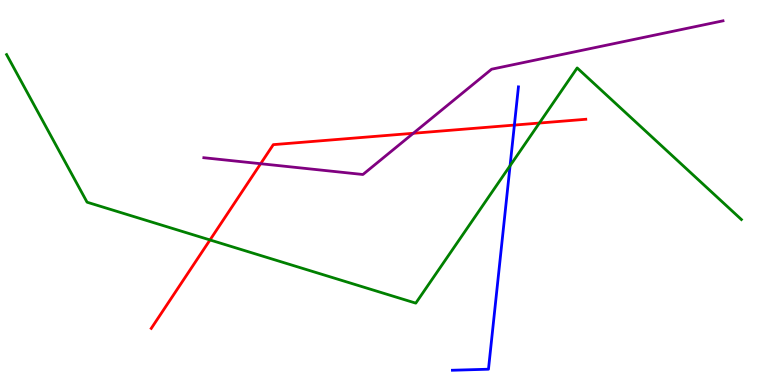[{'lines': ['blue', 'red'], 'intersections': [{'x': 6.64, 'y': 6.75}]}, {'lines': ['green', 'red'], 'intersections': [{'x': 2.71, 'y': 3.77}, {'x': 6.96, 'y': 6.8}]}, {'lines': ['purple', 'red'], 'intersections': [{'x': 3.36, 'y': 5.75}, {'x': 5.33, 'y': 6.54}]}, {'lines': ['blue', 'green'], 'intersections': [{'x': 6.58, 'y': 5.69}]}, {'lines': ['blue', 'purple'], 'intersections': []}, {'lines': ['green', 'purple'], 'intersections': []}]